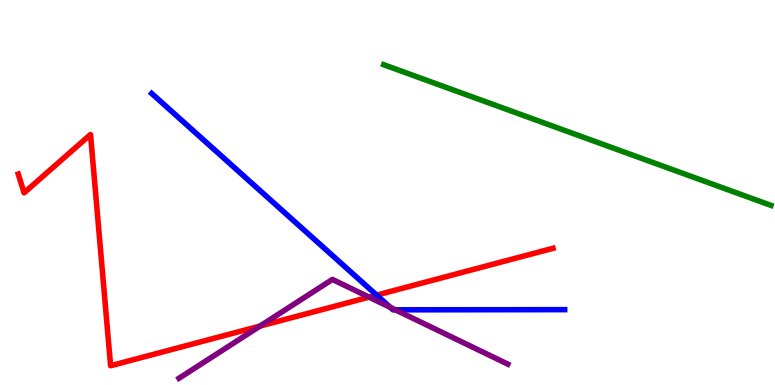[{'lines': ['blue', 'red'], 'intersections': [{'x': 4.86, 'y': 2.33}]}, {'lines': ['green', 'red'], 'intersections': []}, {'lines': ['purple', 'red'], 'intersections': [{'x': 3.36, 'y': 1.53}, {'x': 4.76, 'y': 2.28}]}, {'lines': ['blue', 'green'], 'intersections': []}, {'lines': ['blue', 'purple'], 'intersections': [{'x': 5.04, 'y': 2.02}, {'x': 5.1, 'y': 1.95}]}, {'lines': ['green', 'purple'], 'intersections': []}]